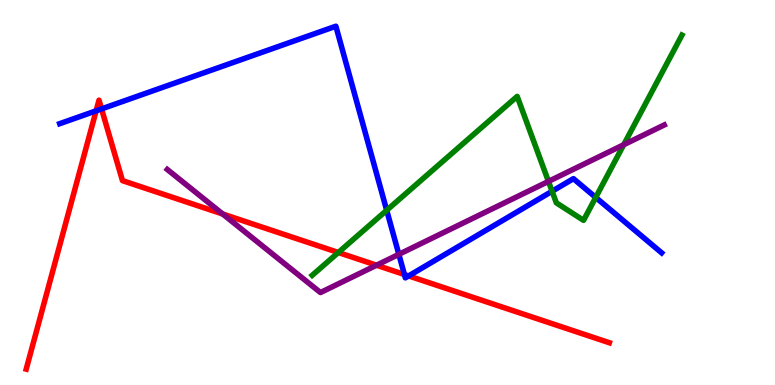[{'lines': ['blue', 'red'], 'intersections': [{'x': 1.24, 'y': 7.12}, {'x': 1.31, 'y': 7.17}, {'x': 5.22, 'y': 2.87}, {'x': 5.27, 'y': 2.83}]}, {'lines': ['green', 'red'], 'intersections': [{'x': 4.37, 'y': 3.44}]}, {'lines': ['purple', 'red'], 'intersections': [{'x': 2.87, 'y': 4.44}, {'x': 4.86, 'y': 3.11}]}, {'lines': ['blue', 'green'], 'intersections': [{'x': 4.99, 'y': 4.54}, {'x': 7.12, 'y': 5.03}, {'x': 7.69, 'y': 4.87}]}, {'lines': ['blue', 'purple'], 'intersections': [{'x': 5.15, 'y': 3.39}]}, {'lines': ['green', 'purple'], 'intersections': [{'x': 7.08, 'y': 5.29}, {'x': 8.05, 'y': 6.24}]}]